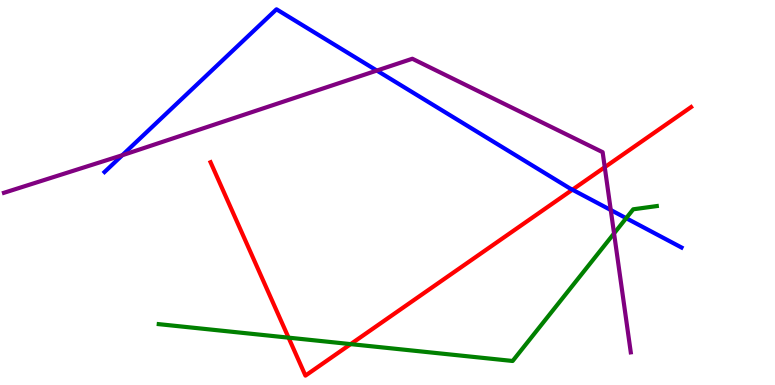[{'lines': ['blue', 'red'], 'intersections': [{'x': 7.39, 'y': 5.07}]}, {'lines': ['green', 'red'], 'intersections': [{'x': 3.72, 'y': 1.23}, {'x': 4.52, 'y': 1.06}]}, {'lines': ['purple', 'red'], 'intersections': [{'x': 7.8, 'y': 5.66}]}, {'lines': ['blue', 'green'], 'intersections': [{'x': 8.08, 'y': 4.33}]}, {'lines': ['blue', 'purple'], 'intersections': [{'x': 1.58, 'y': 5.97}, {'x': 4.86, 'y': 8.17}, {'x': 7.88, 'y': 4.55}]}, {'lines': ['green', 'purple'], 'intersections': [{'x': 7.92, 'y': 3.94}]}]